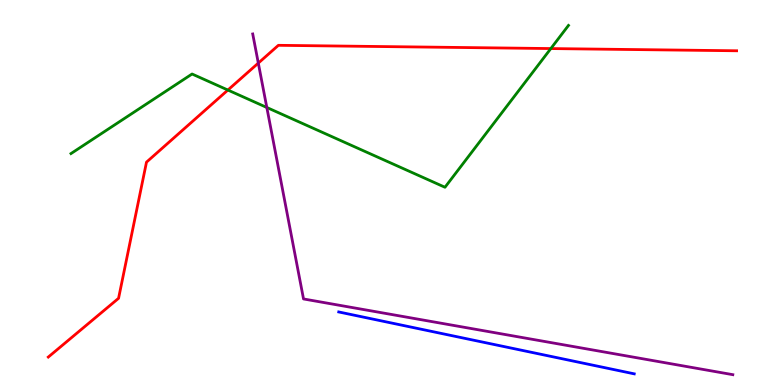[{'lines': ['blue', 'red'], 'intersections': []}, {'lines': ['green', 'red'], 'intersections': [{'x': 2.94, 'y': 7.66}, {'x': 7.11, 'y': 8.74}]}, {'lines': ['purple', 'red'], 'intersections': [{'x': 3.33, 'y': 8.36}]}, {'lines': ['blue', 'green'], 'intersections': []}, {'lines': ['blue', 'purple'], 'intersections': []}, {'lines': ['green', 'purple'], 'intersections': [{'x': 3.44, 'y': 7.21}]}]